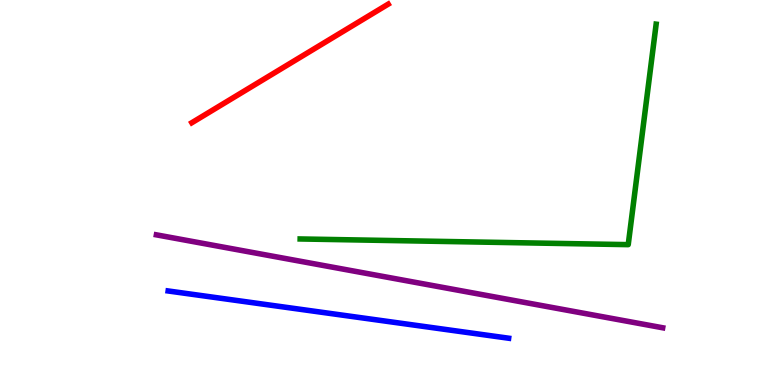[{'lines': ['blue', 'red'], 'intersections': []}, {'lines': ['green', 'red'], 'intersections': []}, {'lines': ['purple', 'red'], 'intersections': []}, {'lines': ['blue', 'green'], 'intersections': []}, {'lines': ['blue', 'purple'], 'intersections': []}, {'lines': ['green', 'purple'], 'intersections': []}]